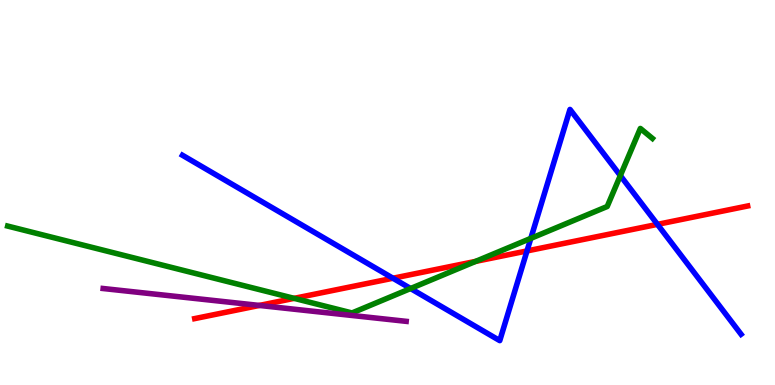[{'lines': ['blue', 'red'], 'intersections': [{'x': 5.07, 'y': 2.77}, {'x': 6.8, 'y': 3.48}, {'x': 8.48, 'y': 4.17}]}, {'lines': ['green', 'red'], 'intersections': [{'x': 3.8, 'y': 2.25}, {'x': 6.14, 'y': 3.21}]}, {'lines': ['purple', 'red'], 'intersections': [{'x': 3.35, 'y': 2.07}]}, {'lines': ['blue', 'green'], 'intersections': [{'x': 5.3, 'y': 2.51}, {'x': 6.85, 'y': 3.81}, {'x': 8.0, 'y': 5.44}]}, {'lines': ['blue', 'purple'], 'intersections': []}, {'lines': ['green', 'purple'], 'intersections': []}]